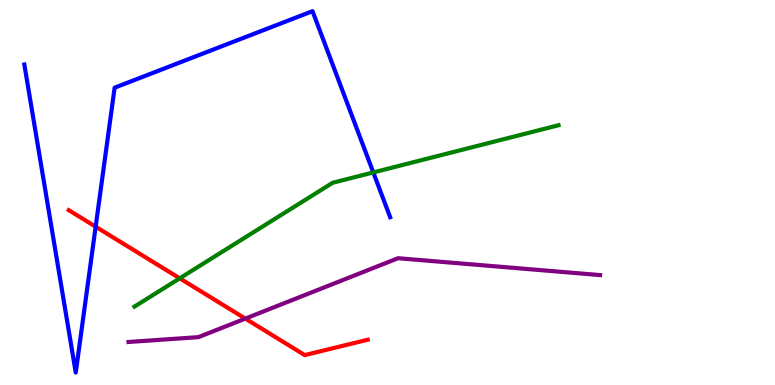[{'lines': ['blue', 'red'], 'intersections': [{'x': 1.23, 'y': 4.11}]}, {'lines': ['green', 'red'], 'intersections': [{'x': 2.32, 'y': 2.77}]}, {'lines': ['purple', 'red'], 'intersections': [{'x': 3.17, 'y': 1.72}]}, {'lines': ['blue', 'green'], 'intersections': [{'x': 4.82, 'y': 5.52}]}, {'lines': ['blue', 'purple'], 'intersections': []}, {'lines': ['green', 'purple'], 'intersections': []}]